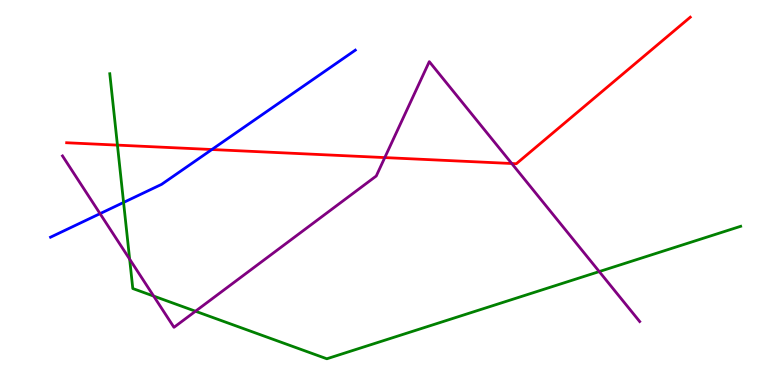[{'lines': ['blue', 'red'], 'intersections': [{'x': 2.73, 'y': 6.12}]}, {'lines': ['green', 'red'], 'intersections': [{'x': 1.52, 'y': 6.23}]}, {'lines': ['purple', 'red'], 'intersections': [{'x': 4.97, 'y': 5.91}, {'x': 6.6, 'y': 5.75}]}, {'lines': ['blue', 'green'], 'intersections': [{'x': 1.59, 'y': 4.74}]}, {'lines': ['blue', 'purple'], 'intersections': [{'x': 1.29, 'y': 4.45}]}, {'lines': ['green', 'purple'], 'intersections': [{'x': 1.67, 'y': 3.27}, {'x': 1.98, 'y': 2.31}, {'x': 2.52, 'y': 1.92}, {'x': 7.73, 'y': 2.95}]}]